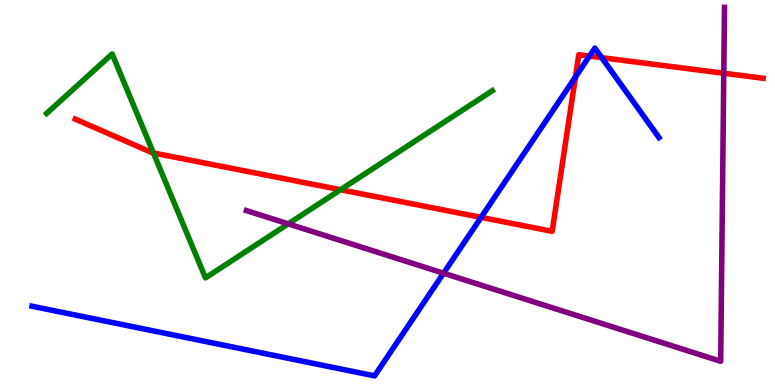[{'lines': ['blue', 'red'], 'intersections': [{'x': 6.21, 'y': 4.35}, {'x': 7.43, 'y': 8.0}, {'x': 7.61, 'y': 8.54}, {'x': 7.76, 'y': 8.5}]}, {'lines': ['green', 'red'], 'intersections': [{'x': 1.98, 'y': 6.03}, {'x': 4.39, 'y': 5.07}]}, {'lines': ['purple', 'red'], 'intersections': [{'x': 9.34, 'y': 8.1}]}, {'lines': ['blue', 'green'], 'intersections': []}, {'lines': ['blue', 'purple'], 'intersections': [{'x': 5.72, 'y': 2.9}]}, {'lines': ['green', 'purple'], 'intersections': [{'x': 3.72, 'y': 4.19}]}]